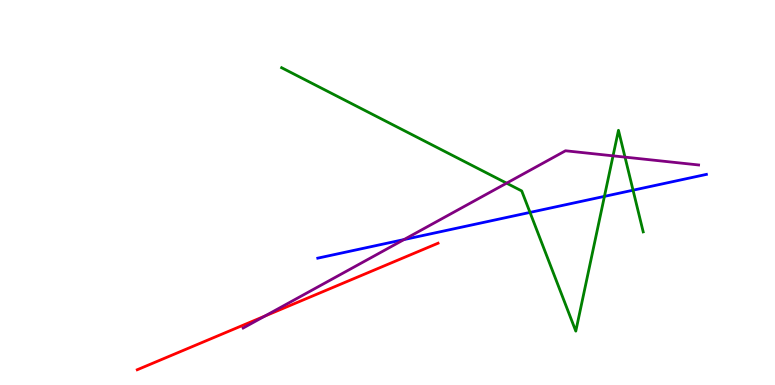[{'lines': ['blue', 'red'], 'intersections': []}, {'lines': ['green', 'red'], 'intersections': []}, {'lines': ['purple', 'red'], 'intersections': [{'x': 3.42, 'y': 1.79}]}, {'lines': ['blue', 'green'], 'intersections': [{'x': 6.84, 'y': 4.48}, {'x': 7.8, 'y': 4.9}, {'x': 8.17, 'y': 5.06}]}, {'lines': ['blue', 'purple'], 'intersections': [{'x': 5.21, 'y': 3.78}]}, {'lines': ['green', 'purple'], 'intersections': [{'x': 6.54, 'y': 5.24}, {'x': 7.91, 'y': 5.95}, {'x': 8.06, 'y': 5.92}]}]